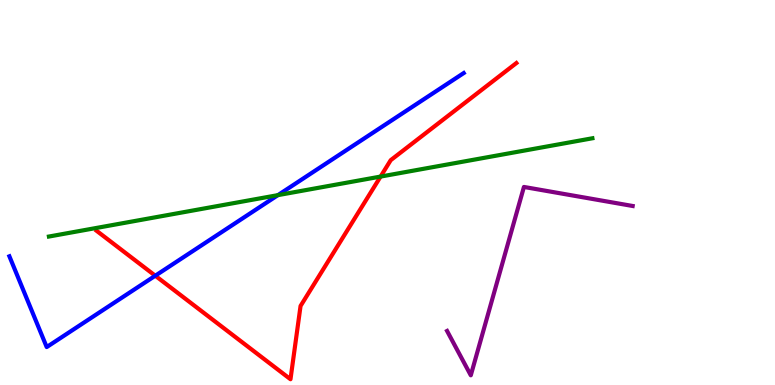[{'lines': ['blue', 'red'], 'intersections': [{'x': 2.0, 'y': 2.84}]}, {'lines': ['green', 'red'], 'intersections': [{'x': 4.91, 'y': 5.41}]}, {'lines': ['purple', 'red'], 'intersections': []}, {'lines': ['blue', 'green'], 'intersections': [{'x': 3.59, 'y': 4.93}]}, {'lines': ['blue', 'purple'], 'intersections': []}, {'lines': ['green', 'purple'], 'intersections': []}]